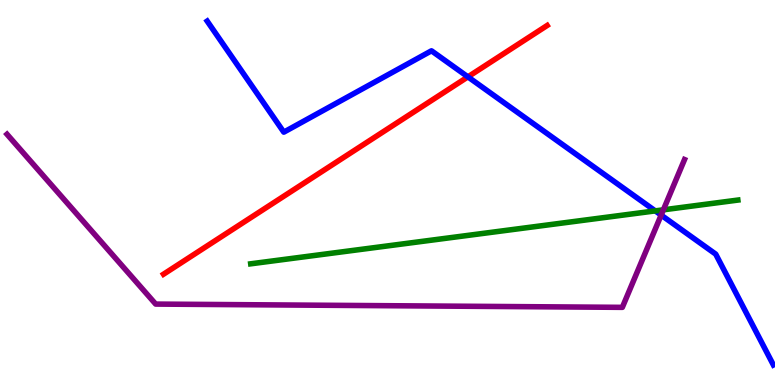[{'lines': ['blue', 'red'], 'intersections': [{'x': 6.04, 'y': 8.0}]}, {'lines': ['green', 'red'], 'intersections': []}, {'lines': ['purple', 'red'], 'intersections': []}, {'lines': ['blue', 'green'], 'intersections': [{'x': 8.46, 'y': 4.52}]}, {'lines': ['blue', 'purple'], 'intersections': [{'x': 8.53, 'y': 4.41}]}, {'lines': ['green', 'purple'], 'intersections': [{'x': 8.56, 'y': 4.55}]}]